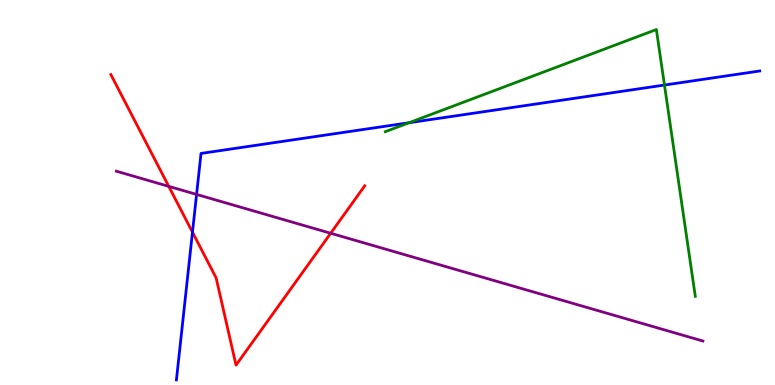[{'lines': ['blue', 'red'], 'intersections': [{'x': 2.48, 'y': 3.97}]}, {'lines': ['green', 'red'], 'intersections': []}, {'lines': ['purple', 'red'], 'intersections': [{'x': 2.18, 'y': 5.16}, {'x': 4.27, 'y': 3.94}]}, {'lines': ['blue', 'green'], 'intersections': [{'x': 5.28, 'y': 6.81}, {'x': 8.57, 'y': 7.79}]}, {'lines': ['blue', 'purple'], 'intersections': [{'x': 2.54, 'y': 4.95}]}, {'lines': ['green', 'purple'], 'intersections': []}]